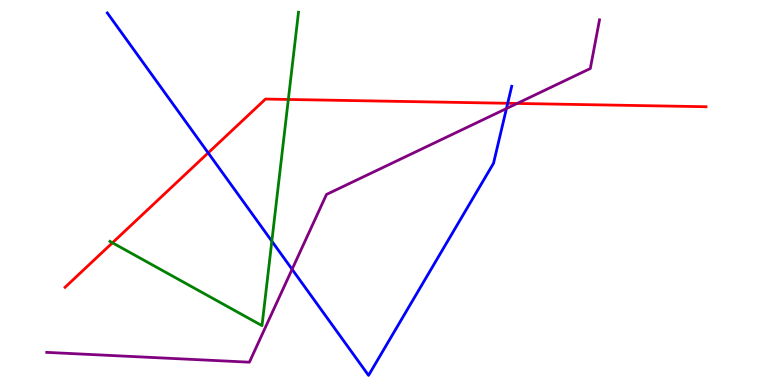[{'lines': ['blue', 'red'], 'intersections': [{'x': 2.69, 'y': 6.03}, {'x': 6.55, 'y': 7.32}]}, {'lines': ['green', 'red'], 'intersections': [{'x': 1.45, 'y': 3.69}, {'x': 3.72, 'y': 7.42}]}, {'lines': ['purple', 'red'], 'intersections': [{'x': 6.67, 'y': 7.31}]}, {'lines': ['blue', 'green'], 'intersections': [{'x': 3.51, 'y': 3.74}]}, {'lines': ['blue', 'purple'], 'intersections': [{'x': 3.77, 'y': 3.01}, {'x': 6.53, 'y': 7.18}]}, {'lines': ['green', 'purple'], 'intersections': []}]